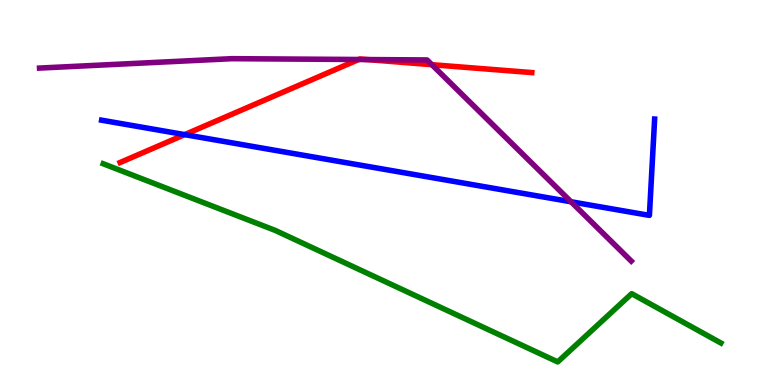[{'lines': ['blue', 'red'], 'intersections': [{'x': 2.38, 'y': 6.5}]}, {'lines': ['green', 'red'], 'intersections': []}, {'lines': ['purple', 'red'], 'intersections': [{'x': 4.63, 'y': 8.45}, {'x': 4.73, 'y': 8.45}, {'x': 5.57, 'y': 8.32}]}, {'lines': ['blue', 'green'], 'intersections': []}, {'lines': ['blue', 'purple'], 'intersections': [{'x': 7.37, 'y': 4.76}]}, {'lines': ['green', 'purple'], 'intersections': []}]